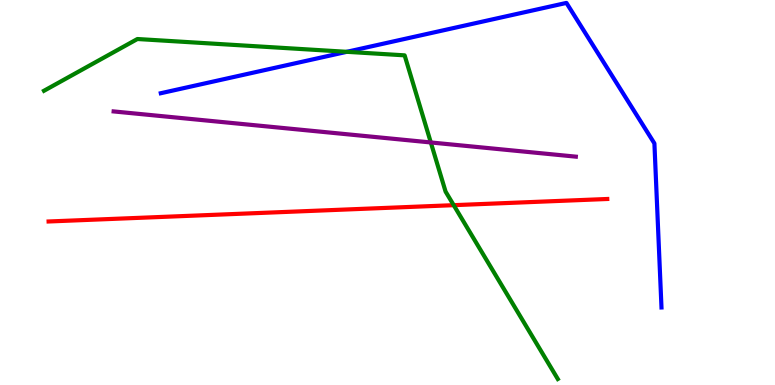[{'lines': ['blue', 'red'], 'intersections': []}, {'lines': ['green', 'red'], 'intersections': [{'x': 5.85, 'y': 4.67}]}, {'lines': ['purple', 'red'], 'intersections': []}, {'lines': ['blue', 'green'], 'intersections': [{'x': 4.47, 'y': 8.65}]}, {'lines': ['blue', 'purple'], 'intersections': []}, {'lines': ['green', 'purple'], 'intersections': [{'x': 5.56, 'y': 6.3}]}]